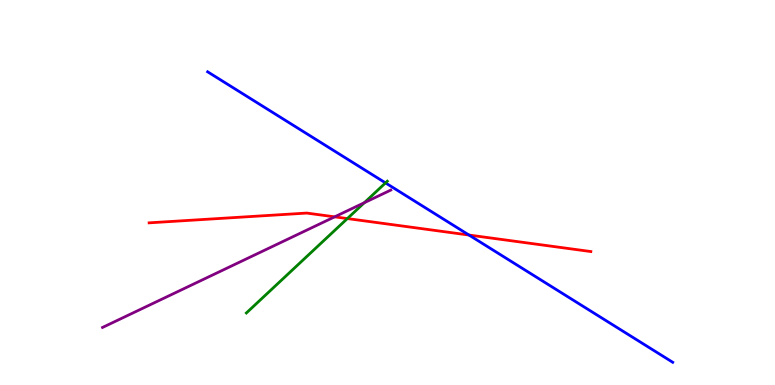[{'lines': ['blue', 'red'], 'intersections': [{'x': 6.05, 'y': 3.89}]}, {'lines': ['green', 'red'], 'intersections': [{'x': 4.48, 'y': 4.32}]}, {'lines': ['purple', 'red'], 'intersections': [{'x': 4.32, 'y': 4.37}]}, {'lines': ['blue', 'green'], 'intersections': [{'x': 4.97, 'y': 5.25}]}, {'lines': ['blue', 'purple'], 'intersections': []}, {'lines': ['green', 'purple'], 'intersections': [{'x': 4.7, 'y': 4.74}]}]